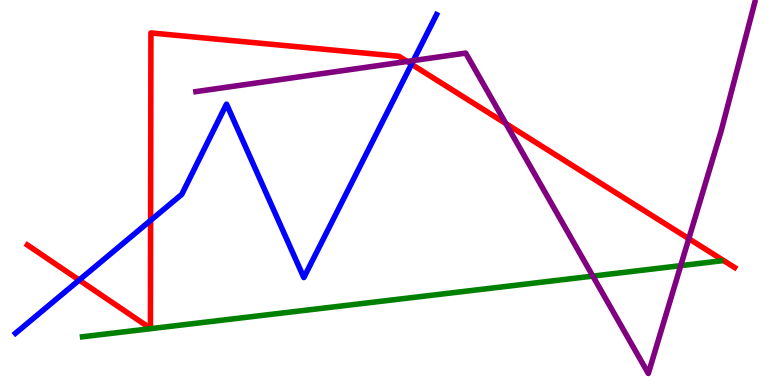[{'lines': ['blue', 'red'], 'intersections': [{'x': 1.02, 'y': 2.73}, {'x': 1.94, 'y': 4.28}, {'x': 5.31, 'y': 8.33}]}, {'lines': ['green', 'red'], 'intersections': []}, {'lines': ['purple', 'red'], 'intersections': [{'x': 5.25, 'y': 8.4}, {'x': 6.53, 'y': 6.79}, {'x': 8.89, 'y': 3.8}]}, {'lines': ['blue', 'green'], 'intersections': []}, {'lines': ['blue', 'purple'], 'intersections': [{'x': 5.33, 'y': 8.43}]}, {'lines': ['green', 'purple'], 'intersections': [{'x': 7.65, 'y': 2.83}, {'x': 8.78, 'y': 3.1}]}]